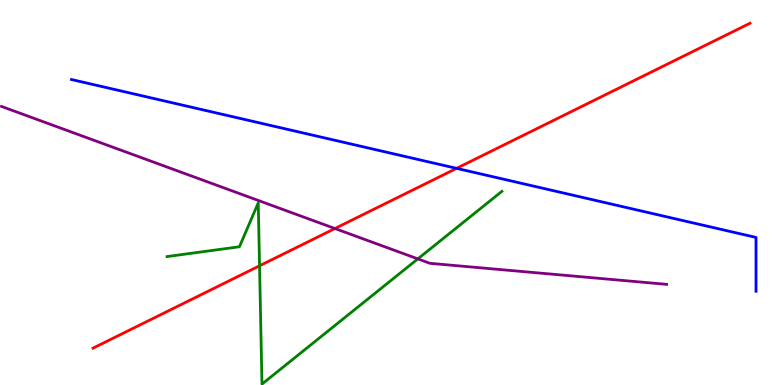[{'lines': ['blue', 'red'], 'intersections': [{'x': 5.89, 'y': 5.63}]}, {'lines': ['green', 'red'], 'intersections': [{'x': 3.35, 'y': 3.1}]}, {'lines': ['purple', 'red'], 'intersections': [{'x': 4.32, 'y': 4.06}]}, {'lines': ['blue', 'green'], 'intersections': []}, {'lines': ['blue', 'purple'], 'intersections': []}, {'lines': ['green', 'purple'], 'intersections': [{'x': 5.39, 'y': 3.28}]}]